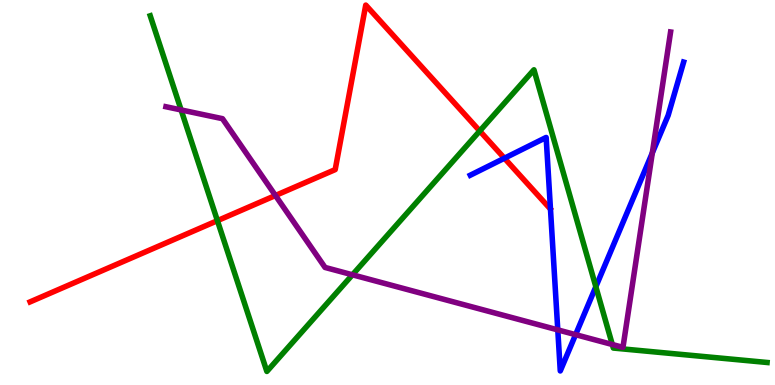[{'lines': ['blue', 'red'], 'intersections': [{'x': 6.51, 'y': 5.89}]}, {'lines': ['green', 'red'], 'intersections': [{'x': 2.81, 'y': 4.27}, {'x': 6.19, 'y': 6.6}]}, {'lines': ['purple', 'red'], 'intersections': [{'x': 3.55, 'y': 4.92}]}, {'lines': ['blue', 'green'], 'intersections': [{'x': 7.69, 'y': 2.55}]}, {'lines': ['blue', 'purple'], 'intersections': [{'x': 7.2, 'y': 1.43}, {'x': 7.43, 'y': 1.31}, {'x': 8.42, 'y': 6.03}]}, {'lines': ['green', 'purple'], 'intersections': [{'x': 2.34, 'y': 7.14}, {'x': 4.55, 'y': 2.86}, {'x': 7.9, 'y': 1.05}]}]